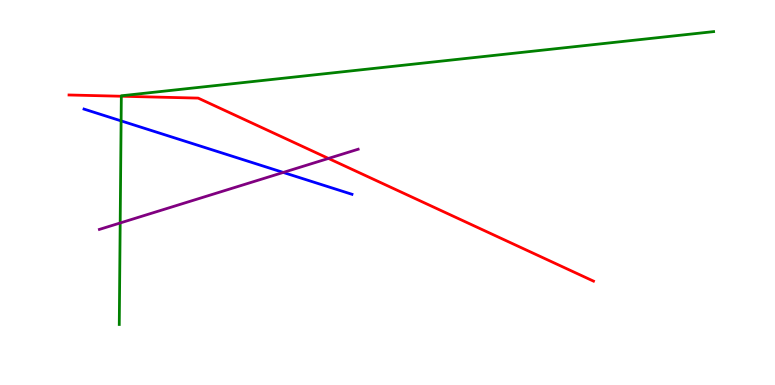[{'lines': ['blue', 'red'], 'intersections': []}, {'lines': ['green', 'red'], 'intersections': [{'x': 1.57, 'y': 7.5}]}, {'lines': ['purple', 'red'], 'intersections': [{'x': 4.24, 'y': 5.88}]}, {'lines': ['blue', 'green'], 'intersections': [{'x': 1.56, 'y': 6.86}]}, {'lines': ['blue', 'purple'], 'intersections': [{'x': 3.65, 'y': 5.52}]}, {'lines': ['green', 'purple'], 'intersections': [{'x': 1.55, 'y': 4.21}]}]